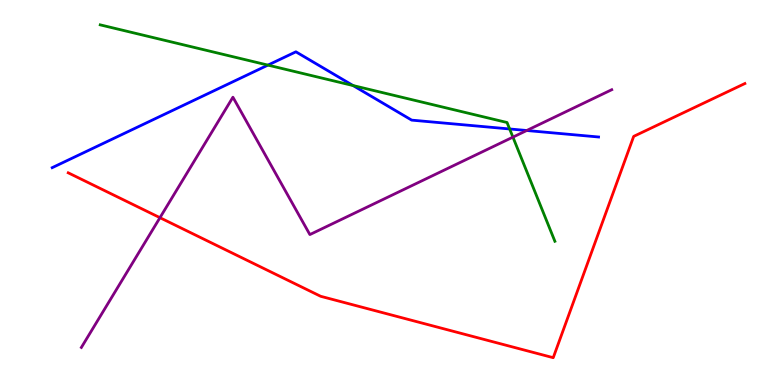[{'lines': ['blue', 'red'], 'intersections': []}, {'lines': ['green', 'red'], 'intersections': []}, {'lines': ['purple', 'red'], 'intersections': [{'x': 2.06, 'y': 4.35}]}, {'lines': ['blue', 'green'], 'intersections': [{'x': 3.46, 'y': 8.31}, {'x': 4.56, 'y': 7.78}, {'x': 6.58, 'y': 6.65}]}, {'lines': ['blue', 'purple'], 'intersections': [{'x': 6.8, 'y': 6.61}]}, {'lines': ['green', 'purple'], 'intersections': [{'x': 6.62, 'y': 6.44}]}]